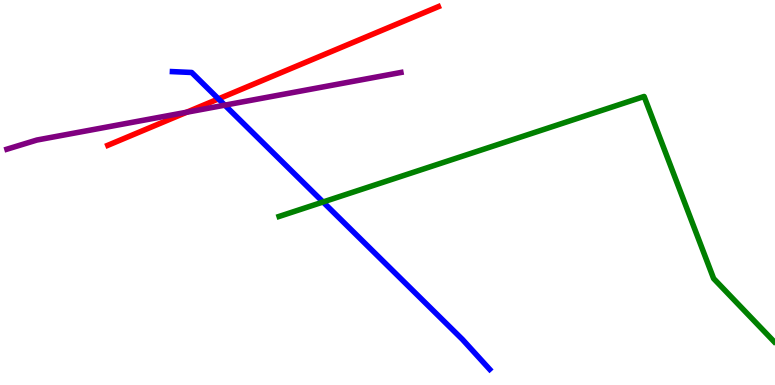[{'lines': ['blue', 'red'], 'intersections': [{'x': 2.82, 'y': 7.43}]}, {'lines': ['green', 'red'], 'intersections': []}, {'lines': ['purple', 'red'], 'intersections': [{'x': 2.41, 'y': 7.08}]}, {'lines': ['blue', 'green'], 'intersections': [{'x': 4.17, 'y': 4.75}]}, {'lines': ['blue', 'purple'], 'intersections': [{'x': 2.9, 'y': 7.27}]}, {'lines': ['green', 'purple'], 'intersections': []}]